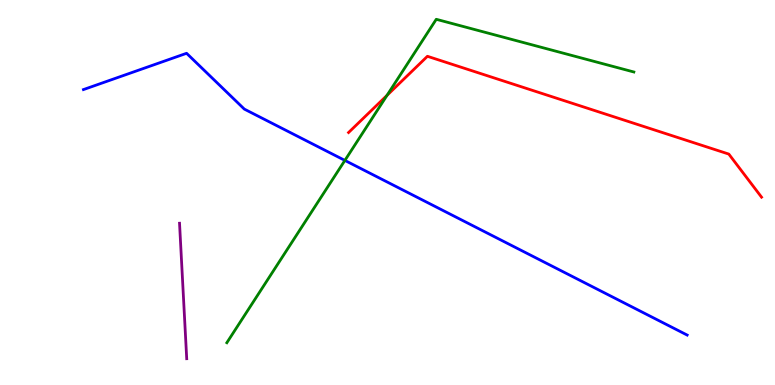[{'lines': ['blue', 'red'], 'intersections': []}, {'lines': ['green', 'red'], 'intersections': [{'x': 4.99, 'y': 7.52}]}, {'lines': ['purple', 'red'], 'intersections': []}, {'lines': ['blue', 'green'], 'intersections': [{'x': 4.45, 'y': 5.83}]}, {'lines': ['blue', 'purple'], 'intersections': []}, {'lines': ['green', 'purple'], 'intersections': []}]